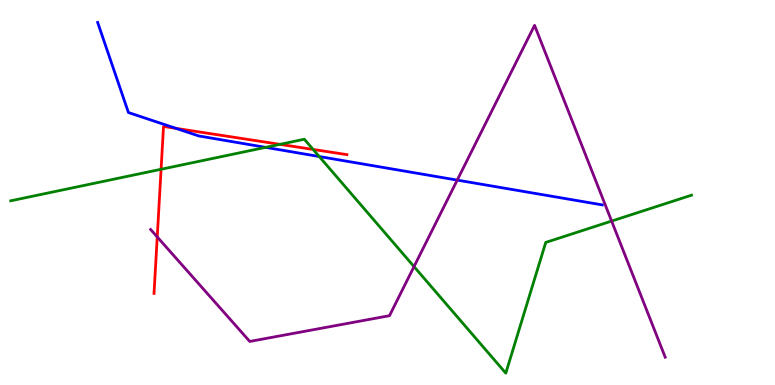[{'lines': ['blue', 'red'], 'intersections': [{'x': 2.27, 'y': 6.67}]}, {'lines': ['green', 'red'], 'intersections': [{'x': 2.08, 'y': 5.6}, {'x': 3.61, 'y': 6.25}, {'x': 4.04, 'y': 6.12}]}, {'lines': ['purple', 'red'], 'intersections': [{'x': 2.03, 'y': 3.85}]}, {'lines': ['blue', 'green'], 'intersections': [{'x': 3.43, 'y': 6.17}, {'x': 4.12, 'y': 5.93}]}, {'lines': ['blue', 'purple'], 'intersections': [{'x': 5.9, 'y': 5.32}]}, {'lines': ['green', 'purple'], 'intersections': [{'x': 5.34, 'y': 3.08}, {'x': 7.89, 'y': 4.26}]}]